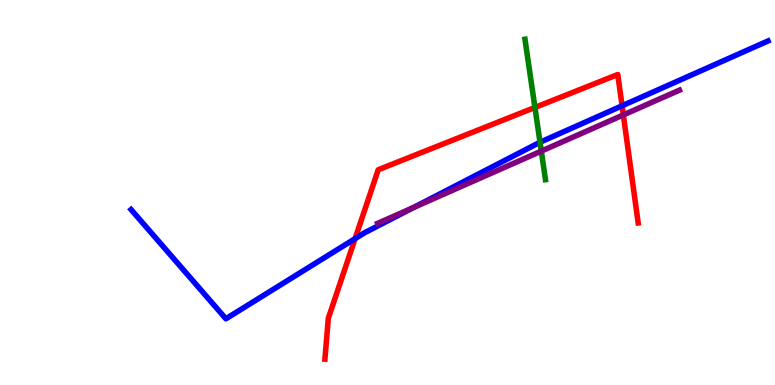[{'lines': ['blue', 'red'], 'intersections': [{'x': 4.58, 'y': 3.8}, {'x': 8.03, 'y': 7.25}]}, {'lines': ['green', 'red'], 'intersections': [{'x': 6.9, 'y': 7.21}]}, {'lines': ['purple', 'red'], 'intersections': [{'x': 8.04, 'y': 7.01}]}, {'lines': ['blue', 'green'], 'intersections': [{'x': 6.97, 'y': 6.31}]}, {'lines': ['blue', 'purple'], 'intersections': [{'x': 5.34, 'y': 4.61}]}, {'lines': ['green', 'purple'], 'intersections': [{'x': 6.98, 'y': 6.07}]}]